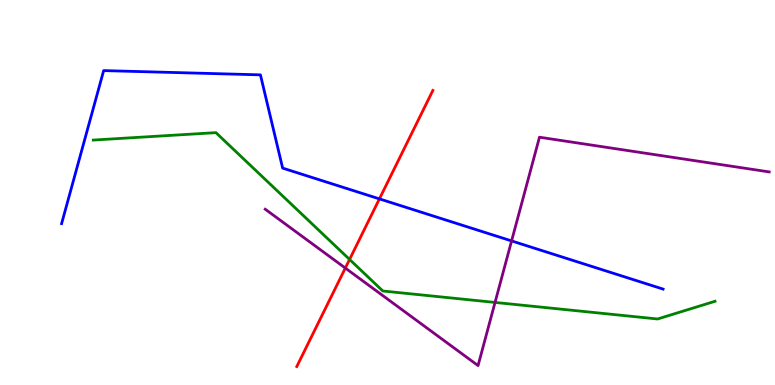[{'lines': ['blue', 'red'], 'intersections': [{'x': 4.9, 'y': 4.83}]}, {'lines': ['green', 'red'], 'intersections': [{'x': 4.51, 'y': 3.26}]}, {'lines': ['purple', 'red'], 'intersections': [{'x': 4.46, 'y': 3.04}]}, {'lines': ['blue', 'green'], 'intersections': []}, {'lines': ['blue', 'purple'], 'intersections': [{'x': 6.6, 'y': 3.74}]}, {'lines': ['green', 'purple'], 'intersections': [{'x': 6.39, 'y': 2.14}]}]